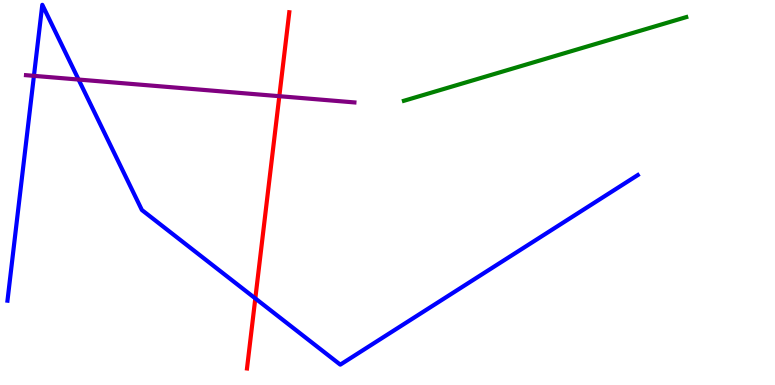[{'lines': ['blue', 'red'], 'intersections': [{'x': 3.29, 'y': 2.25}]}, {'lines': ['green', 'red'], 'intersections': []}, {'lines': ['purple', 'red'], 'intersections': [{'x': 3.6, 'y': 7.5}]}, {'lines': ['blue', 'green'], 'intersections': []}, {'lines': ['blue', 'purple'], 'intersections': [{'x': 0.438, 'y': 8.03}, {'x': 1.01, 'y': 7.93}]}, {'lines': ['green', 'purple'], 'intersections': []}]